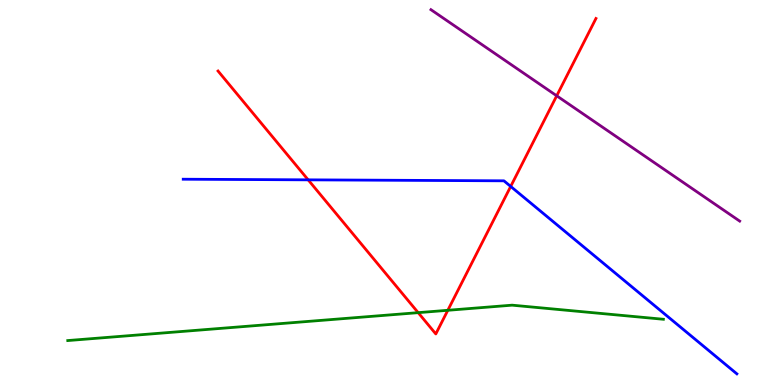[{'lines': ['blue', 'red'], 'intersections': [{'x': 3.98, 'y': 5.33}, {'x': 6.59, 'y': 5.16}]}, {'lines': ['green', 'red'], 'intersections': [{'x': 5.4, 'y': 1.88}, {'x': 5.78, 'y': 1.94}]}, {'lines': ['purple', 'red'], 'intersections': [{'x': 7.18, 'y': 7.51}]}, {'lines': ['blue', 'green'], 'intersections': []}, {'lines': ['blue', 'purple'], 'intersections': []}, {'lines': ['green', 'purple'], 'intersections': []}]